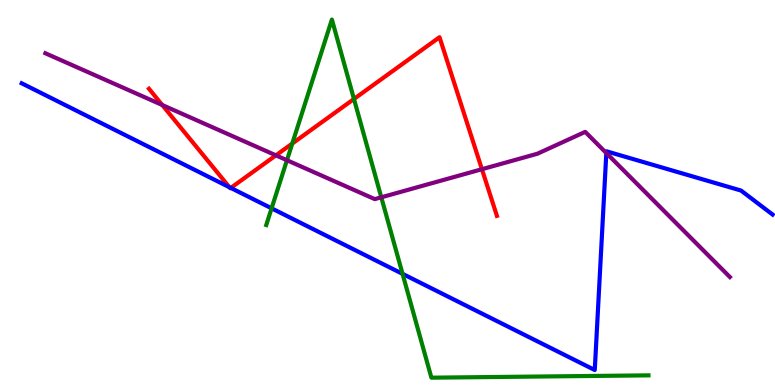[{'lines': ['blue', 'red'], 'intersections': [{'x': 2.96, 'y': 5.14}, {'x': 2.98, 'y': 5.12}]}, {'lines': ['green', 'red'], 'intersections': [{'x': 3.77, 'y': 6.27}, {'x': 4.57, 'y': 7.43}]}, {'lines': ['purple', 'red'], 'intersections': [{'x': 2.09, 'y': 7.27}, {'x': 3.56, 'y': 5.97}, {'x': 6.22, 'y': 5.6}]}, {'lines': ['blue', 'green'], 'intersections': [{'x': 3.5, 'y': 4.59}, {'x': 5.19, 'y': 2.89}]}, {'lines': ['blue', 'purple'], 'intersections': [{'x': 7.82, 'y': 6.02}]}, {'lines': ['green', 'purple'], 'intersections': [{'x': 3.7, 'y': 5.84}, {'x': 4.92, 'y': 4.88}]}]